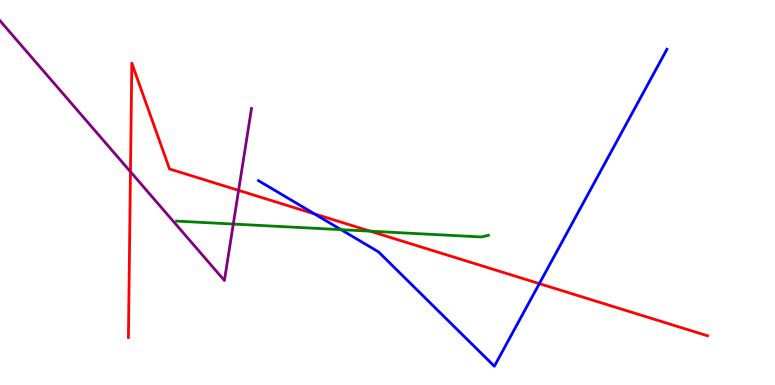[{'lines': ['blue', 'red'], 'intersections': [{'x': 4.06, 'y': 4.44}, {'x': 6.96, 'y': 2.63}]}, {'lines': ['green', 'red'], 'intersections': [{'x': 4.78, 'y': 4.0}]}, {'lines': ['purple', 'red'], 'intersections': [{'x': 1.68, 'y': 5.54}, {'x': 3.08, 'y': 5.06}]}, {'lines': ['blue', 'green'], 'intersections': [{'x': 4.4, 'y': 4.03}]}, {'lines': ['blue', 'purple'], 'intersections': []}, {'lines': ['green', 'purple'], 'intersections': [{'x': 3.01, 'y': 4.18}]}]